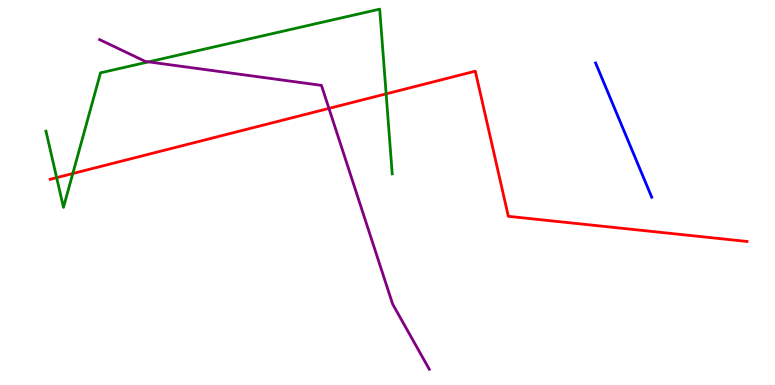[{'lines': ['blue', 'red'], 'intersections': []}, {'lines': ['green', 'red'], 'intersections': [{'x': 0.731, 'y': 5.39}, {'x': 0.939, 'y': 5.49}, {'x': 4.98, 'y': 7.56}]}, {'lines': ['purple', 'red'], 'intersections': [{'x': 4.24, 'y': 7.18}]}, {'lines': ['blue', 'green'], 'intersections': []}, {'lines': ['blue', 'purple'], 'intersections': []}, {'lines': ['green', 'purple'], 'intersections': [{'x': 1.92, 'y': 8.39}]}]